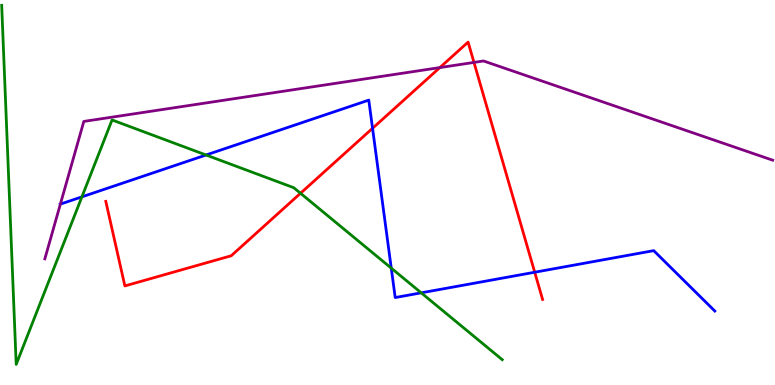[{'lines': ['blue', 'red'], 'intersections': [{'x': 4.81, 'y': 6.67}, {'x': 6.9, 'y': 2.93}]}, {'lines': ['green', 'red'], 'intersections': [{'x': 3.88, 'y': 4.98}]}, {'lines': ['purple', 'red'], 'intersections': [{'x': 5.68, 'y': 8.24}, {'x': 6.12, 'y': 8.38}]}, {'lines': ['blue', 'green'], 'intersections': [{'x': 1.06, 'y': 4.89}, {'x': 2.66, 'y': 5.97}, {'x': 5.05, 'y': 3.04}, {'x': 5.43, 'y': 2.39}]}, {'lines': ['blue', 'purple'], 'intersections': [{'x': 0.779, 'y': 4.7}]}, {'lines': ['green', 'purple'], 'intersections': []}]